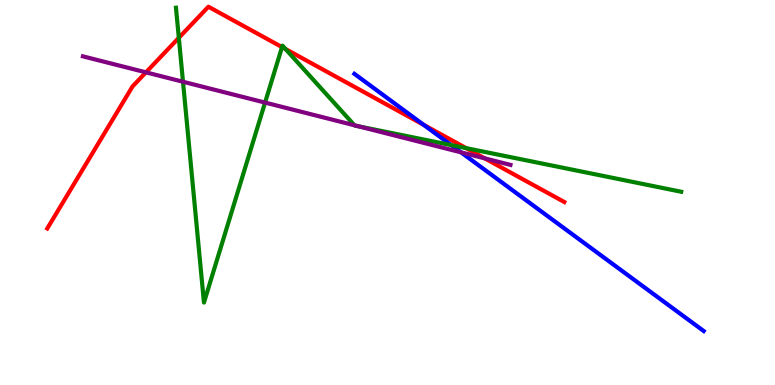[{'lines': ['blue', 'red'], 'intersections': [{'x': 5.47, 'y': 6.76}]}, {'lines': ['green', 'red'], 'intersections': [{'x': 2.31, 'y': 9.02}, {'x': 3.64, 'y': 8.78}, {'x': 3.68, 'y': 8.73}, {'x': 6.01, 'y': 6.15}]}, {'lines': ['purple', 'red'], 'intersections': [{'x': 1.88, 'y': 8.12}, {'x': 6.25, 'y': 5.89}]}, {'lines': ['blue', 'green'], 'intersections': [{'x': 5.82, 'y': 6.23}]}, {'lines': ['blue', 'purple'], 'intersections': [{'x': 5.95, 'y': 6.04}]}, {'lines': ['green', 'purple'], 'intersections': [{'x': 2.36, 'y': 7.88}, {'x': 3.42, 'y': 7.34}, {'x': 4.57, 'y': 6.75}, {'x': 4.62, 'y': 6.72}]}]